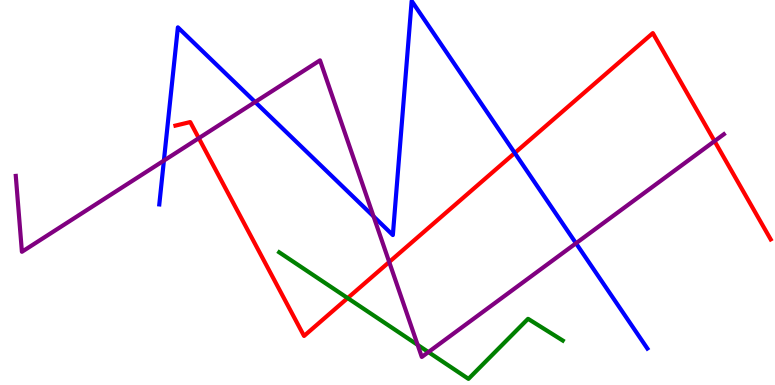[{'lines': ['blue', 'red'], 'intersections': [{'x': 6.64, 'y': 6.03}]}, {'lines': ['green', 'red'], 'intersections': [{'x': 4.49, 'y': 2.26}]}, {'lines': ['purple', 'red'], 'intersections': [{'x': 2.57, 'y': 6.41}, {'x': 5.02, 'y': 3.19}, {'x': 9.22, 'y': 6.33}]}, {'lines': ['blue', 'green'], 'intersections': []}, {'lines': ['blue', 'purple'], 'intersections': [{'x': 2.11, 'y': 5.83}, {'x': 3.29, 'y': 7.35}, {'x': 4.82, 'y': 4.38}, {'x': 7.43, 'y': 3.68}]}, {'lines': ['green', 'purple'], 'intersections': [{'x': 5.39, 'y': 1.04}, {'x': 5.53, 'y': 0.855}]}]